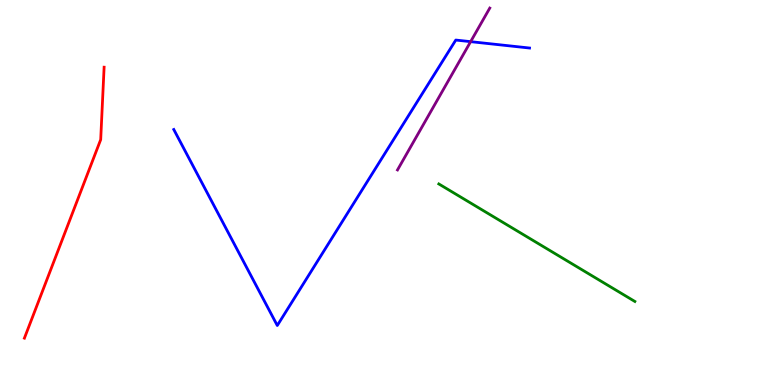[{'lines': ['blue', 'red'], 'intersections': []}, {'lines': ['green', 'red'], 'intersections': []}, {'lines': ['purple', 'red'], 'intersections': []}, {'lines': ['blue', 'green'], 'intersections': []}, {'lines': ['blue', 'purple'], 'intersections': [{'x': 6.07, 'y': 8.92}]}, {'lines': ['green', 'purple'], 'intersections': []}]